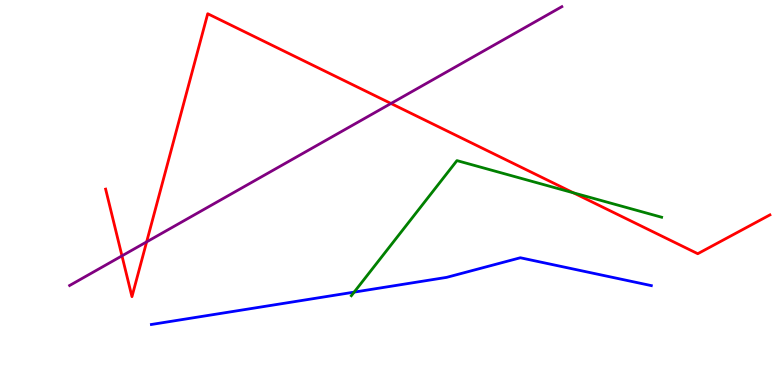[{'lines': ['blue', 'red'], 'intersections': []}, {'lines': ['green', 'red'], 'intersections': [{'x': 7.4, 'y': 4.99}]}, {'lines': ['purple', 'red'], 'intersections': [{'x': 1.57, 'y': 3.35}, {'x': 1.89, 'y': 3.72}, {'x': 5.04, 'y': 7.31}]}, {'lines': ['blue', 'green'], 'intersections': [{'x': 4.57, 'y': 2.41}]}, {'lines': ['blue', 'purple'], 'intersections': []}, {'lines': ['green', 'purple'], 'intersections': []}]